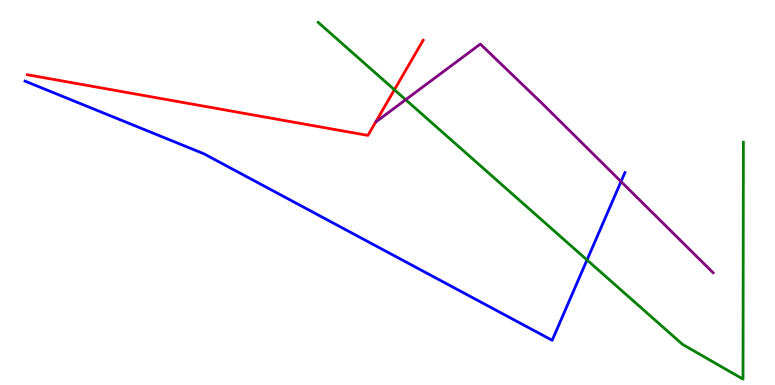[{'lines': ['blue', 'red'], 'intersections': []}, {'lines': ['green', 'red'], 'intersections': [{'x': 5.09, 'y': 7.67}]}, {'lines': ['purple', 'red'], 'intersections': []}, {'lines': ['blue', 'green'], 'intersections': [{'x': 7.57, 'y': 3.25}]}, {'lines': ['blue', 'purple'], 'intersections': [{'x': 8.01, 'y': 5.28}]}, {'lines': ['green', 'purple'], 'intersections': [{'x': 5.23, 'y': 7.41}]}]